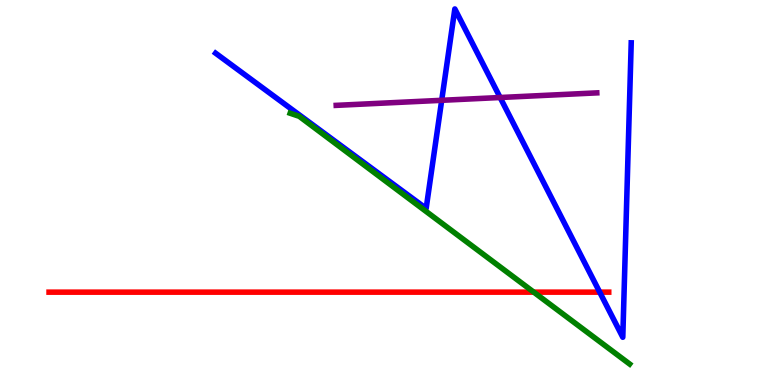[{'lines': ['blue', 'red'], 'intersections': [{'x': 7.74, 'y': 2.41}]}, {'lines': ['green', 'red'], 'intersections': [{'x': 6.89, 'y': 2.41}]}, {'lines': ['purple', 'red'], 'intersections': []}, {'lines': ['blue', 'green'], 'intersections': []}, {'lines': ['blue', 'purple'], 'intersections': [{'x': 5.7, 'y': 7.39}, {'x': 6.45, 'y': 7.47}]}, {'lines': ['green', 'purple'], 'intersections': []}]